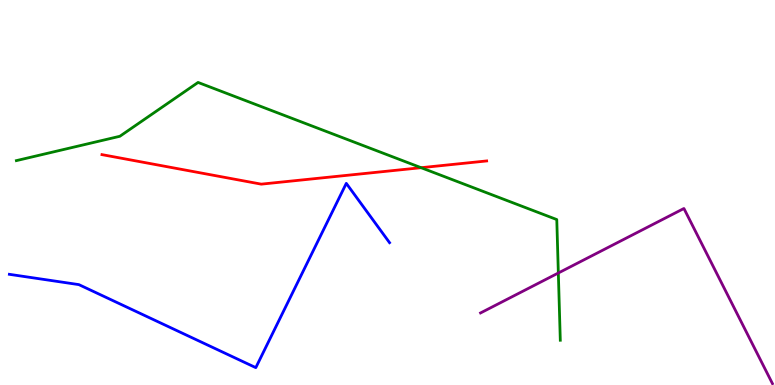[{'lines': ['blue', 'red'], 'intersections': []}, {'lines': ['green', 'red'], 'intersections': [{'x': 5.43, 'y': 5.64}]}, {'lines': ['purple', 'red'], 'intersections': []}, {'lines': ['blue', 'green'], 'intersections': []}, {'lines': ['blue', 'purple'], 'intersections': []}, {'lines': ['green', 'purple'], 'intersections': [{'x': 7.2, 'y': 2.91}]}]